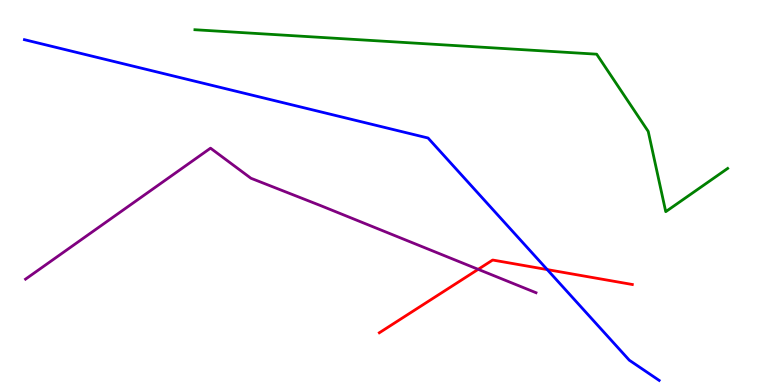[{'lines': ['blue', 'red'], 'intersections': [{'x': 7.06, 'y': 3.0}]}, {'lines': ['green', 'red'], 'intersections': []}, {'lines': ['purple', 'red'], 'intersections': [{'x': 6.17, 'y': 3.0}]}, {'lines': ['blue', 'green'], 'intersections': []}, {'lines': ['blue', 'purple'], 'intersections': []}, {'lines': ['green', 'purple'], 'intersections': []}]